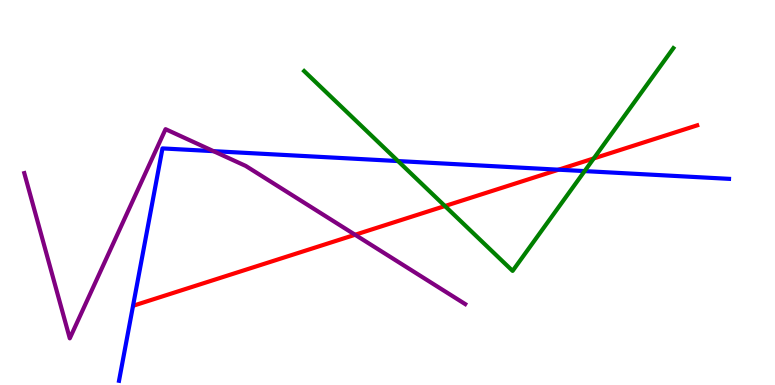[{'lines': ['blue', 'red'], 'intersections': [{'x': 7.21, 'y': 5.59}]}, {'lines': ['green', 'red'], 'intersections': [{'x': 5.74, 'y': 4.65}, {'x': 7.66, 'y': 5.89}]}, {'lines': ['purple', 'red'], 'intersections': [{'x': 4.58, 'y': 3.9}]}, {'lines': ['blue', 'green'], 'intersections': [{'x': 5.14, 'y': 5.82}, {'x': 7.54, 'y': 5.56}]}, {'lines': ['blue', 'purple'], 'intersections': [{'x': 2.75, 'y': 6.07}]}, {'lines': ['green', 'purple'], 'intersections': []}]